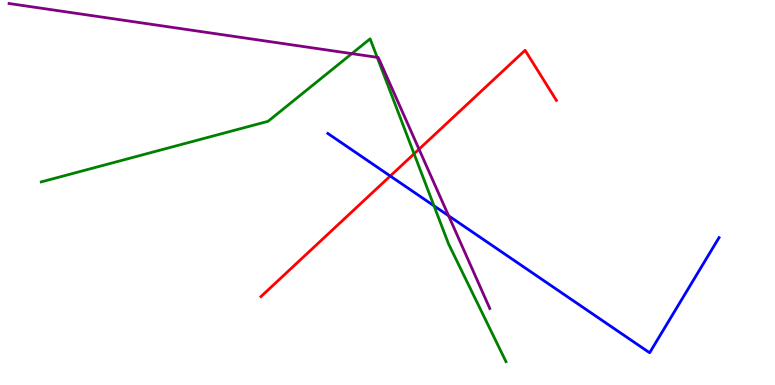[{'lines': ['blue', 'red'], 'intersections': [{'x': 5.04, 'y': 5.43}]}, {'lines': ['green', 'red'], 'intersections': [{'x': 5.34, 'y': 6.01}]}, {'lines': ['purple', 'red'], 'intersections': [{'x': 5.41, 'y': 6.12}]}, {'lines': ['blue', 'green'], 'intersections': [{'x': 5.6, 'y': 4.65}]}, {'lines': ['blue', 'purple'], 'intersections': [{'x': 5.79, 'y': 4.4}]}, {'lines': ['green', 'purple'], 'intersections': [{'x': 4.54, 'y': 8.61}, {'x': 4.87, 'y': 8.51}]}]